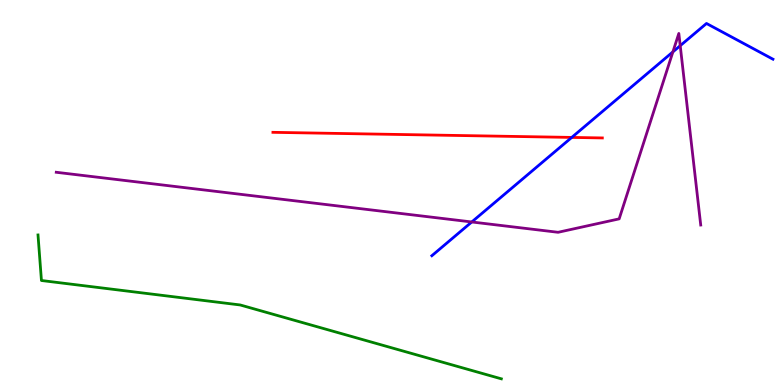[{'lines': ['blue', 'red'], 'intersections': [{'x': 7.38, 'y': 6.43}]}, {'lines': ['green', 'red'], 'intersections': []}, {'lines': ['purple', 'red'], 'intersections': []}, {'lines': ['blue', 'green'], 'intersections': []}, {'lines': ['blue', 'purple'], 'intersections': [{'x': 6.09, 'y': 4.23}, {'x': 8.68, 'y': 8.65}, {'x': 8.78, 'y': 8.81}]}, {'lines': ['green', 'purple'], 'intersections': []}]